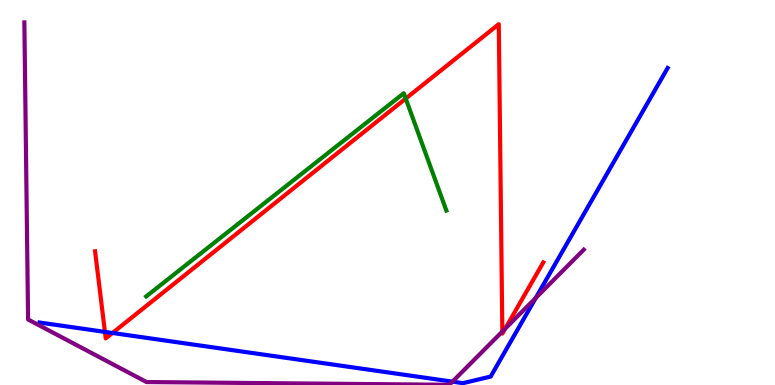[{'lines': ['blue', 'red'], 'intersections': [{'x': 1.35, 'y': 1.38}, {'x': 1.45, 'y': 1.35}]}, {'lines': ['green', 'red'], 'intersections': [{'x': 5.24, 'y': 7.44}]}, {'lines': ['purple', 'red'], 'intersections': [{'x': 6.48, 'y': 1.39}, {'x': 6.52, 'y': 1.46}]}, {'lines': ['blue', 'green'], 'intersections': []}, {'lines': ['blue', 'purple'], 'intersections': [{'x': 5.84, 'y': 0.0869}, {'x': 6.91, 'y': 2.26}]}, {'lines': ['green', 'purple'], 'intersections': []}]